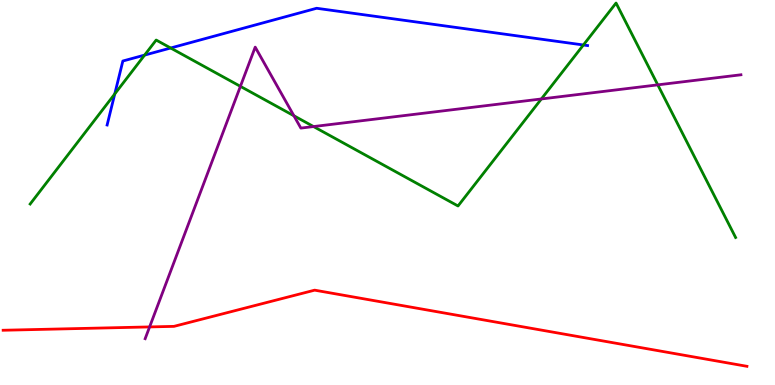[{'lines': ['blue', 'red'], 'intersections': []}, {'lines': ['green', 'red'], 'intersections': []}, {'lines': ['purple', 'red'], 'intersections': [{'x': 1.93, 'y': 1.51}]}, {'lines': ['blue', 'green'], 'intersections': [{'x': 1.48, 'y': 7.56}, {'x': 1.87, 'y': 8.57}, {'x': 2.2, 'y': 8.75}, {'x': 7.53, 'y': 8.83}]}, {'lines': ['blue', 'purple'], 'intersections': []}, {'lines': ['green', 'purple'], 'intersections': [{'x': 3.1, 'y': 7.76}, {'x': 3.79, 'y': 6.99}, {'x': 4.05, 'y': 6.71}, {'x': 6.99, 'y': 7.43}, {'x': 8.49, 'y': 7.8}]}]